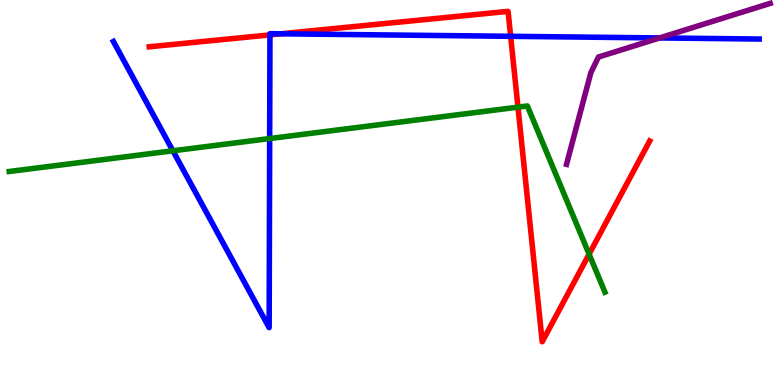[{'lines': ['blue', 'red'], 'intersections': [{'x': 3.48, 'y': 9.09}, {'x': 3.63, 'y': 9.12}, {'x': 6.59, 'y': 9.06}]}, {'lines': ['green', 'red'], 'intersections': [{'x': 6.68, 'y': 7.22}, {'x': 7.6, 'y': 3.4}]}, {'lines': ['purple', 'red'], 'intersections': []}, {'lines': ['blue', 'green'], 'intersections': [{'x': 2.23, 'y': 6.08}, {'x': 3.48, 'y': 6.4}]}, {'lines': ['blue', 'purple'], 'intersections': [{'x': 8.51, 'y': 9.01}]}, {'lines': ['green', 'purple'], 'intersections': []}]